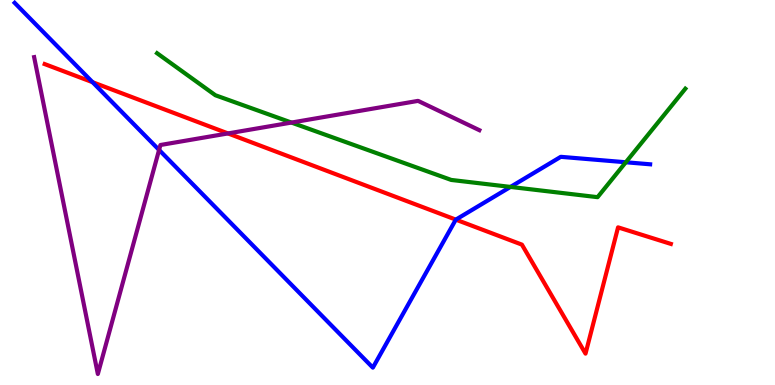[{'lines': ['blue', 'red'], 'intersections': [{'x': 1.19, 'y': 7.87}, {'x': 5.88, 'y': 4.3}]}, {'lines': ['green', 'red'], 'intersections': []}, {'lines': ['purple', 'red'], 'intersections': [{'x': 2.94, 'y': 6.53}]}, {'lines': ['blue', 'green'], 'intersections': [{'x': 6.59, 'y': 5.14}, {'x': 8.07, 'y': 5.79}]}, {'lines': ['blue', 'purple'], 'intersections': [{'x': 2.05, 'y': 6.11}]}, {'lines': ['green', 'purple'], 'intersections': [{'x': 3.76, 'y': 6.82}]}]